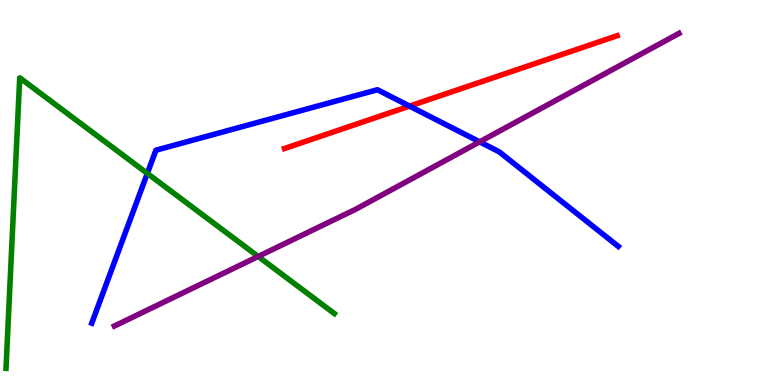[{'lines': ['blue', 'red'], 'intersections': [{'x': 5.28, 'y': 7.24}]}, {'lines': ['green', 'red'], 'intersections': []}, {'lines': ['purple', 'red'], 'intersections': []}, {'lines': ['blue', 'green'], 'intersections': [{'x': 1.9, 'y': 5.5}]}, {'lines': ['blue', 'purple'], 'intersections': [{'x': 6.19, 'y': 6.32}]}, {'lines': ['green', 'purple'], 'intersections': [{'x': 3.33, 'y': 3.34}]}]